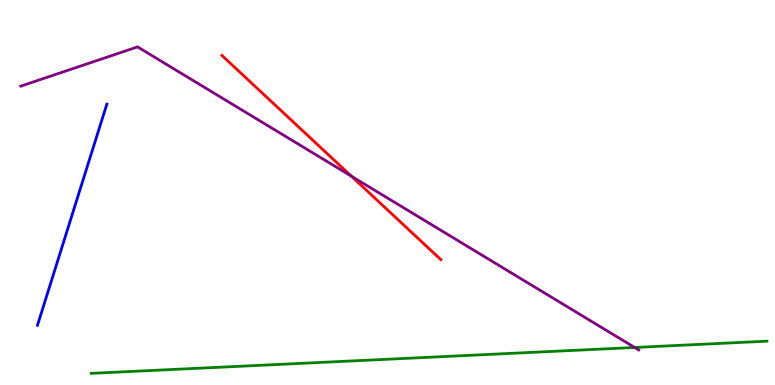[{'lines': ['blue', 'red'], 'intersections': []}, {'lines': ['green', 'red'], 'intersections': []}, {'lines': ['purple', 'red'], 'intersections': [{'x': 4.53, 'y': 5.42}]}, {'lines': ['blue', 'green'], 'intersections': []}, {'lines': ['blue', 'purple'], 'intersections': []}, {'lines': ['green', 'purple'], 'intersections': [{'x': 8.19, 'y': 0.975}]}]